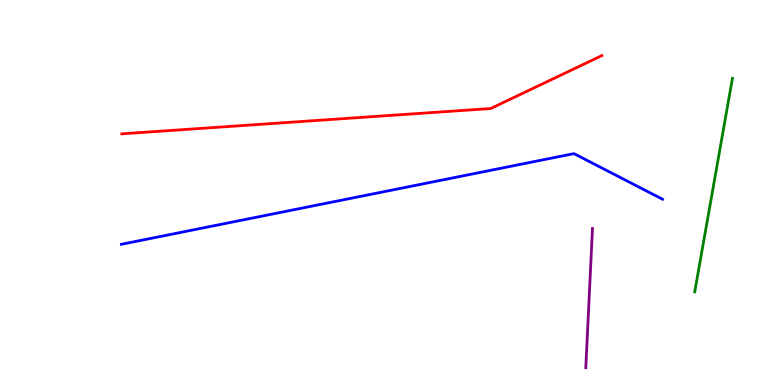[{'lines': ['blue', 'red'], 'intersections': []}, {'lines': ['green', 'red'], 'intersections': []}, {'lines': ['purple', 'red'], 'intersections': []}, {'lines': ['blue', 'green'], 'intersections': []}, {'lines': ['blue', 'purple'], 'intersections': []}, {'lines': ['green', 'purple'], 'intersections': []}]